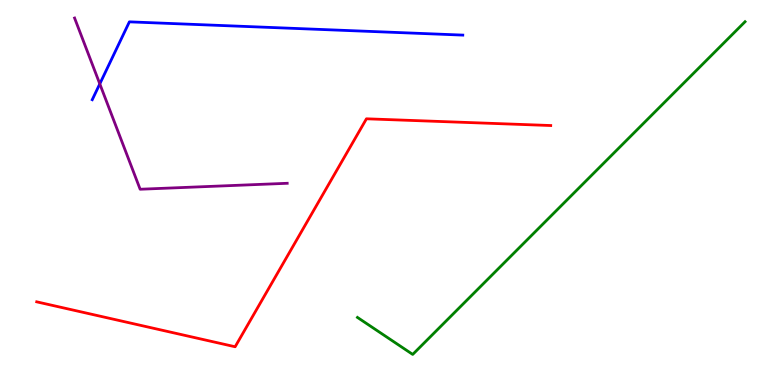[{'lines': ['blue', 'red'], 'intersections': []}, {'lines': ['green', 'red'], 'intersections': []}, {'lines': ['purple', 'red'], 'intersections': []}, {'lines': ['blue', 'green'], 'intersections': []}, {'lines': ['blue', 'purple'], 'intersections': [{'x': 1.29, 'y': 7.82}]}, {'lines': ['green', 'purple'], 'intersections': []}]